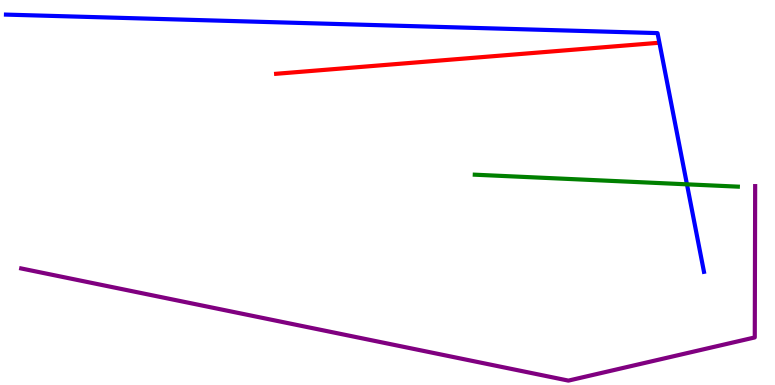[{'lines': ['blue', 'red'], 'intersections': []}, {'lines': ['green', 'red'], 'intersections': []}, {'lines': ['purple', 'red'], 'intersections': []}, {'lines': ['blue', 'green'], 'intersections': [{'x': 8.86, 'y': 5.21}]}, {'lines': ['blue', 'purple'], 'intersections': []}, {'lines': ['green', 'purple'], 'intersections': []}]